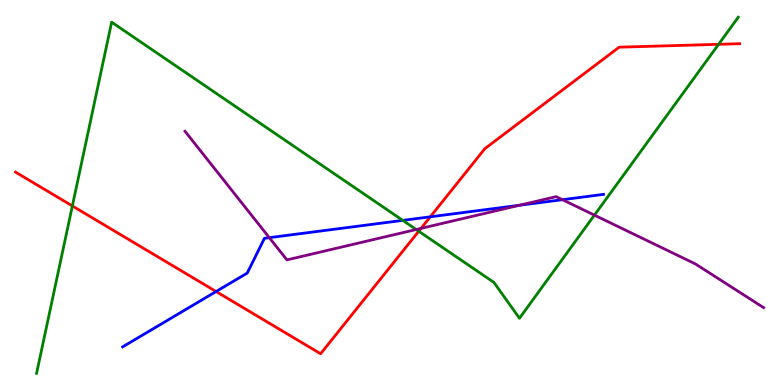[{'lines': ['blue', 'red'], 'intersections': [{'x': 2.79, 'y': 2.43}, {'x': 5.55, 'y': 4.37}]}, {'lines': ['green', 'red'], 'intersections': [{'x': 0.934, 'y': 4.65}, {'x': 5.4, 'y': 3.99}, {'x': 9.27, 'y': 8.85}]}, {'lines': ['purple', 'red'], 'intersections': [{'x': 5.43, 'y': 4.07}]}, {'lines': ['blue', 'green'], 'intersections': [{'x': 5.2, 'y': 4.28}]}, {'lines': ['blue', 'purple'], 'intersections': [{'x': 3.48, 'y': 3.83}, {'x': 6.7, 'y': 4.67}, {'x': 7.26, 'y': 4.81}]}, {'lines': ['green', 'purple'], 'intersections': [{'x': 5.37, 'y': 4.04}, {'x': 7.67, 'y': 4.41}]}]